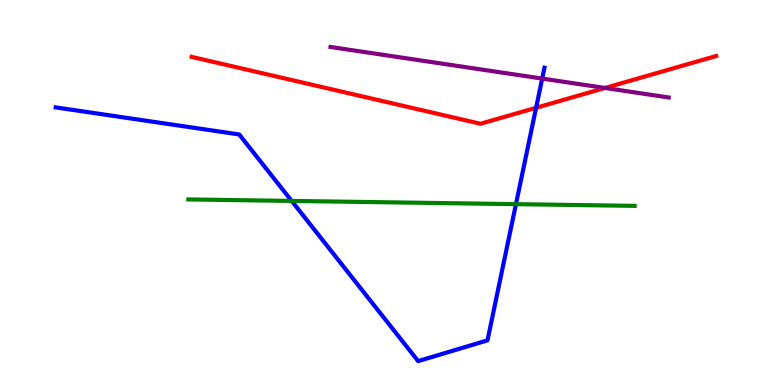[{'lines': ['blue', 'red'], 'intersections': [{'x': 6.92, 'y': 7.2}]}, {'lines': ['green', 'red'], 'intersections': []}, {'lines': ['purple', 'red'], 'intersections': [{'x': 7.81, 'y': 7.72}]}, {'lines': ['blue', 'green'], 'intersections': [{'x': 3.76, 'y': 4.78}, {'x': 6.66, 'y': 4.7}]}, {'lines': ['blue', 'purple'], 'intersections': [{'x': 7.0, 'y': 7.96}]}, {'lines': ['green', 'purple'], 'intersections': []}]